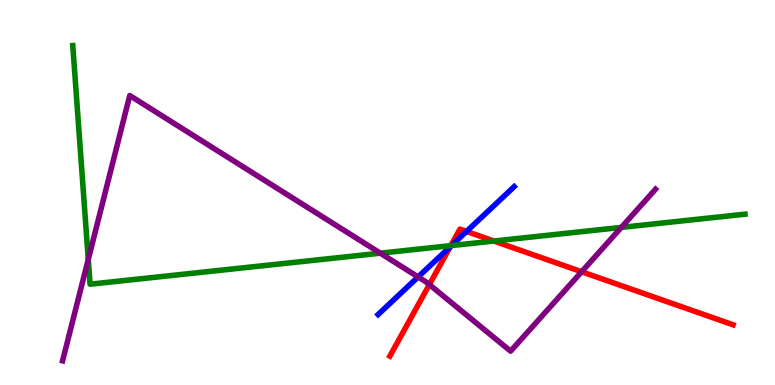[{'lines': ['blue', 'red'], 'intersections': [{'x': 5.81, 'y': 3.59}, {'x': 6.02, 'y': 3.99}]}, {'lines': ['green', 'red'], 'intersections': [{'x': 5.82, 'y': 3.62}, {'x': 6.37, 'y': 3.74}]}, {'lines': ['purple', 'red'], 'intersections': [{'x': 5.54, 'y': 2.61}, {'x': 7.51, 'y': 2.94}]}, {'lines': ['blue', 'green'], 'intersections': [{'x': 5.83, 'y': 3.62}]}, {'lines': ['blue', 'purple'], 'intersections': [{'x': 5.39, 'y': 2.81}]}, {'lines': ['green', 'purple'], 'intersections': [{'x': 1.14, 'y': 3.26}, {'x': 4.91, 'y': 3.42}, {'x': 8.02, 'y': 4.09}]}]